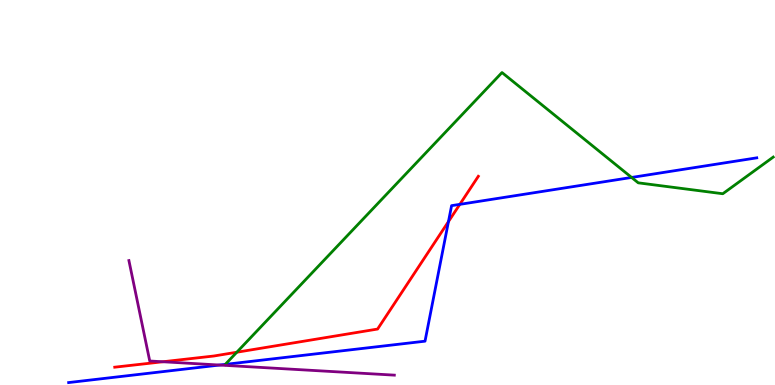[{'lines': ['blue', 'red'], 'intersections': [{'x': 5.79, 'y': 4.24}, {'x': 5.93, 'y': 4.69}]}, {'lines': ['green', 'red'], 'intersections': [{'x': 3.06, 'y': 0.851}]}, {'lines': ['purple', 'red'], 'intersections': [{'x': 2.1, 'y': 0.604}]}, {'lines': ['blue', 'green'], 'intersections': [{'x': 2.91, 'y': 0.536}, {'x': 8.15, 'y': 5.39}]}, {'lines': ['blue', 'purple'], 'intersections': [{'x': 2.83, 'y': 0.518}]}, {'lines': ['green', 'purple'], 'intersections': []}]